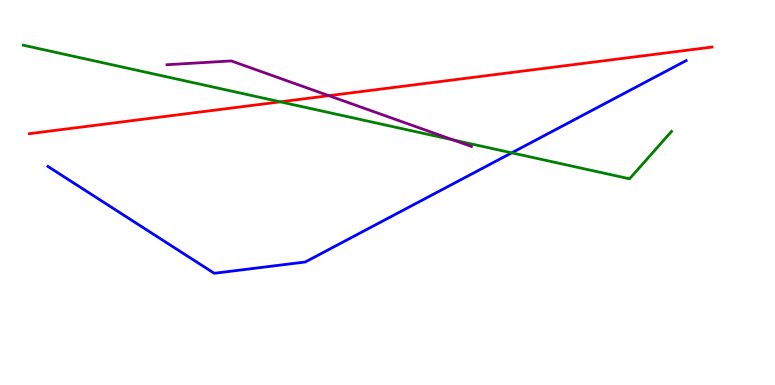[{'lines': ['blue', 'red'], 'intersections': []}, {'lines': ['green', 'red'], 'intersections': [{'x': 3.62, 'y': 7.35}]}, {'lines': ['purple', 'red'], 'intersections': [{'x': 4.24, 'y': 7.51}]}, {'lines': ['blue', 'green'], 'intersections': [{'x': 6.6, 'y': 6.03}]}, {'lines': ['blue', 'purple'], 'intersections': []}, {'lines': ['green', 'purple'], 'intersections': [{'x': 5.85, 'y': 6.37}]}]